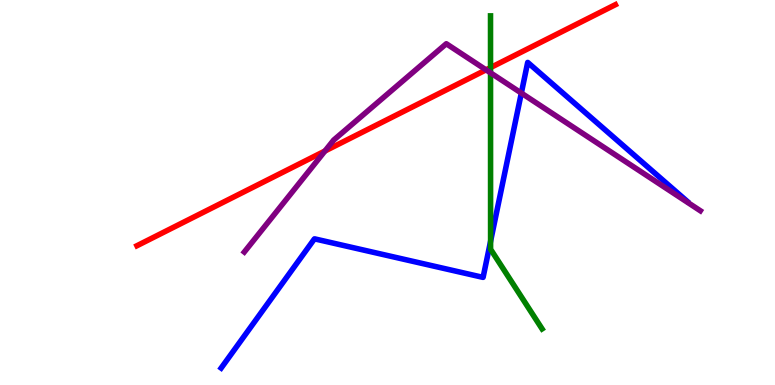[{'lines': ['blue', 'red'], 'intersections': []}, {'lines': ['green', 'red'], 'intersections': [{'x': 6.33, 'y': 8.24}]}, {'lines': ['purple', 'red'], 'intersections': [{'x': 4.19, 'y': 6.08}, {'x': 6.27, 'y': 8.19}]}, {'lines': ['blue', 'green'], 'intersections': [{'x': 6.33, 'y': 3.73}]}, {'lines': ['blue', 'purple'], 'intersections': [{'x': 6.73, 'y': 7.58}]}, {'lines': ['green', 'purple'], 'intersections': [{'x': 6.33, 'y': 8.11}]}]